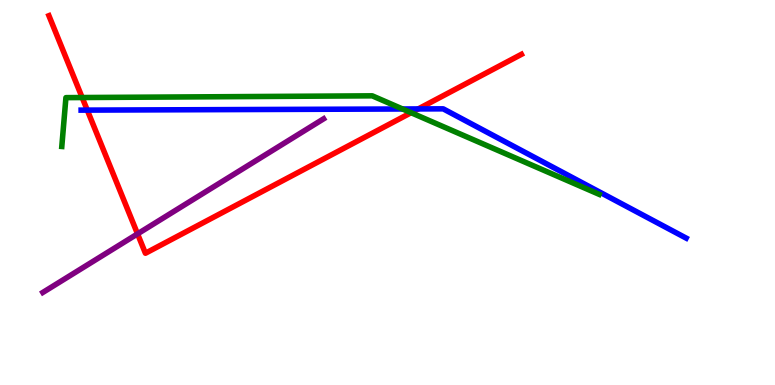[{'lines': ['blue', 'red'], 'intersections': [{'x': 1.13, 'y': 7.14}, {'x': 5.4, 'y': 7.17}]}, {'lines': ['green', 'red'], 'intersections': [{'x': 1.06, 'y': 7.47}, {'x': 5.3, 'y': 7.07}]}, {'lines': ['purple', 'red'], 'intersections': [{'x': 1.77, 'y': 3.93}]}, {'lines': ['blue', 'green'], 'intersections': [{'x': 5.19, 'y': 7.17}]}, {'lines': ['blue', 'purple'], 'intersections': []}, {'lines': ['green', 'purple'], 'intersections': []}]